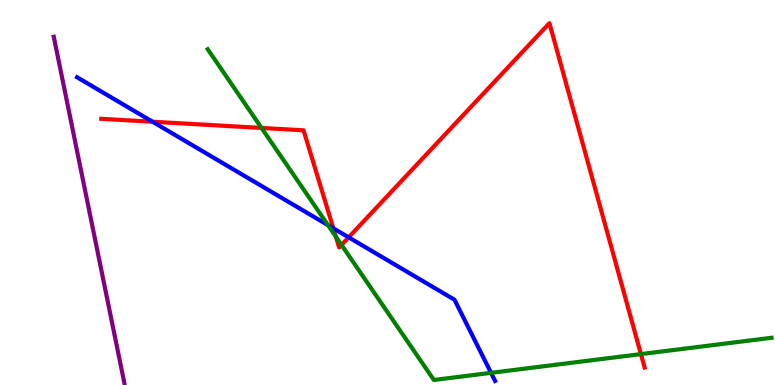[{'lines': ['blue', 'red'], 'intersections': [{'x': 1.97, 'y': 6.84}, {'x': 4.3, 'y': 4.07}, {'x': 4.5, 'y': 3.84}]}, {'lines': ['green', 'red'], 'intersections': [{'x': 3.37, 'y': 6.68}, {'x': 4.33, 'y': 3.85}, {'x': 4.41, 'y': 3.64}, {'x': 8.27, 'y': 0.802}]}, {'lines': ['purple', 'red'], 'intersections': []}, {'lines': ['blue', 'green'], 'intersections': [{'x': 4.23, 'y': 4.15}, {'x': 6.34, 'y': 0.316}]}, {'lines': ['blue', 'purple'], 'intersections': []}, {'lines': ['green', 'purple'], 'intersections': []}]